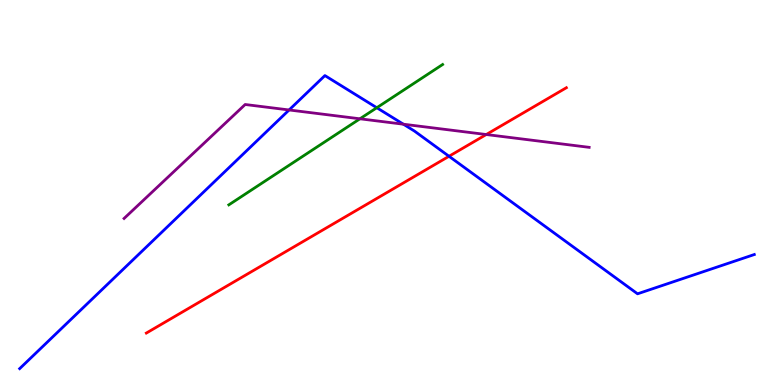[{'lines': ['blue', 'red'], 'intersections': [{'x': 5.79, 'y': 5.94}]}, {'lines': ['green', 'red'], 'intersections': []}, {'lines': ['purple', 'red'], 'intersections': [{'x': 6.27, 'y': 6.51}]}, {'lines': ['blue', 'green'], 'intersections': [{'x': 4.86, 'y': 7.2}]}, {'lines': ['blue', 'purple'], 'intersections': [{'x': 3.73, 'y': 7.14}, {'x': 5.21, 'y': 6.77}]}, {'lines': ['green', 'purple'], 'intersections': [{'x': 4.64, 'y': 6.91}]}]